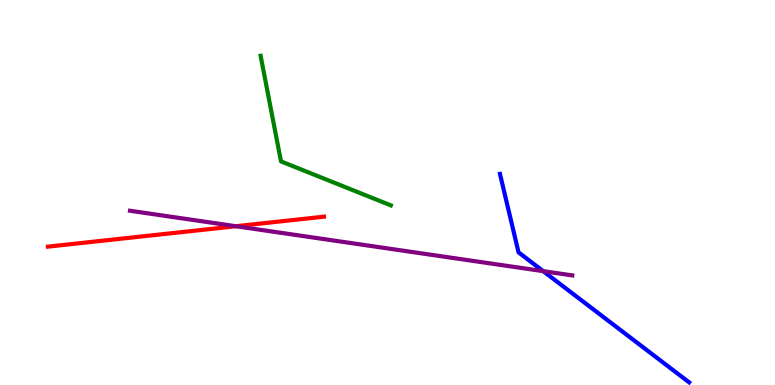[{'lines': ['blue', 'red'], 'intersections': []}, {'lines': ['green', 'red'], 'intersections': []}, {'lines': ['purple', 'red'], 'intersections': [{'x': 3.04, 'y': 4.12}]}, {'lines': ['blue', 'green'], 'intersections': []}, {'lines': ['blue', 'purple'], 'intersections': [{'x': 7.01, 'y': 2.96}]}, {'lines': ['green', 'purple'], 'intersections': []}]